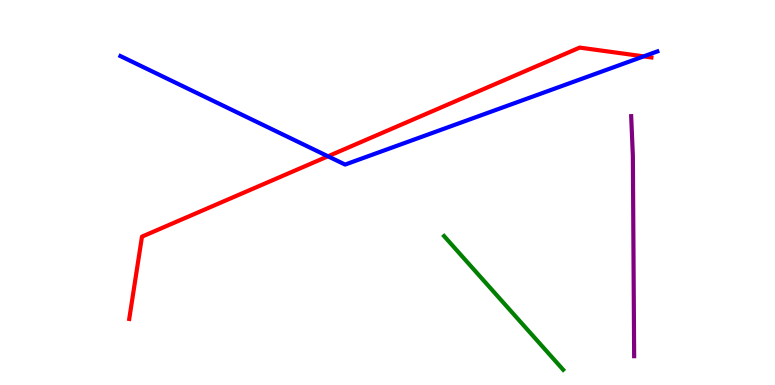[{'lines': ['blue', 'red'], 'intersections': [{'x': 4.23, 'y': 5.94}, {'x': 8.31, 'y': 8.54}]}, {'lines': ['green', 'red'], 'intersections': []}, {'lines': ['purple', 'red'], 'intersections': []}, {'lines': ['blue', 'green'], 'intersections': []}, {'lines': ['blue', 'purple'], 'intersections': []}, {'lines': ['green', 'purple'], 'intersections': []}]